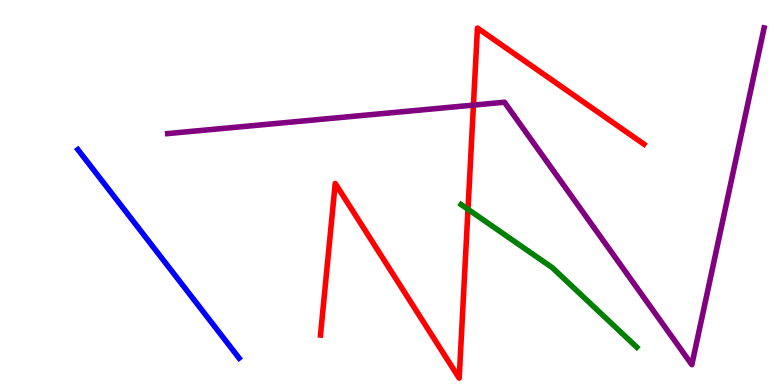[{'lines': ['blue', 'red'], 'intersections': []}, {'lines': ['green', 'red'], 'intersections': [{'x': 6.04, 'y': 4.56}]}, {'lines': ['purple', 'red'], 'intersections': [{'x': 6.11, 'y': 7.27}]}, {'lines': ['blue', 'green'], 'intersections': []}, {'lines': ['blue', 'purple'], 'intersections': []}, {'lines': ['green', 'purple'], 'intersections': []}]